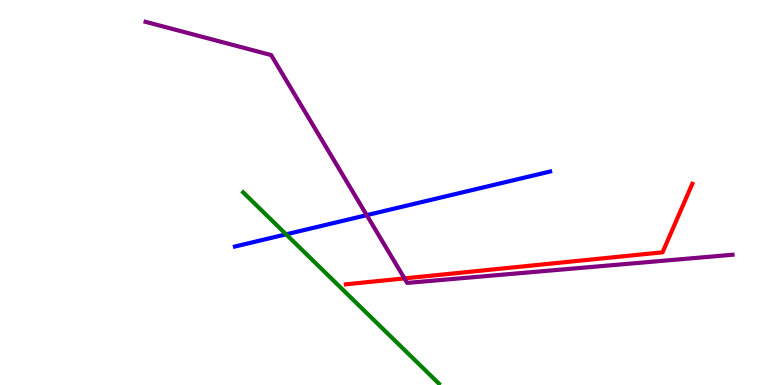[{'lines': ['blue', 'red'], 'intersections': []}, {'lines': ['green', 'red'], 'intersections': []}, {'lines': ['purple', 'red'], 'intersections': [{'x': 5.22, 'y': 2.77}]}, {'lines': ['blue', 'green'], 'intersections': [{'x': 3.69, 'y': 3.91}]}, {'lines': ['blue', 'purple'], 'intersections': [{'x': 4.73, 'y': 4.41}]}, {'lines': ['green', 'purple'], 'intersections': []}]